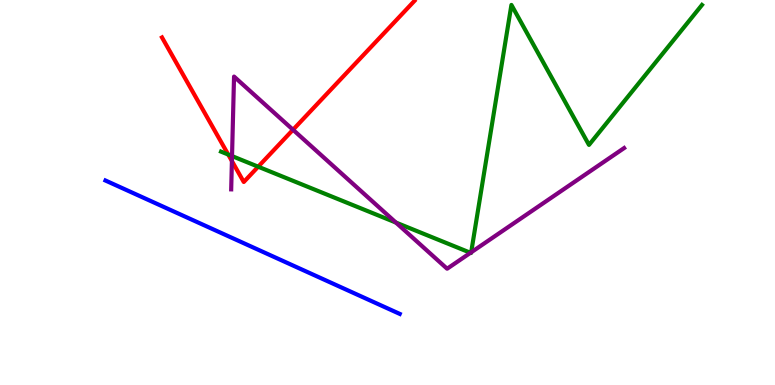[{'lines': ['blue', 'red'], 'intersections': []}, {'lines': ['green', 'red'], 'intersections': [{'x': 2.95, 'y': 5.99}, {'x': 3.33, 'y': 5.67}]}, {'lines': ['purple', 'red'], 'intersections': [{'x': 2.99, 'y': 5.82}, {'x': 3.78, 'y': 6.63}]}, {'lines': ['blue', 'green'], 'intersections': []}, {'lines': ['blue', 'purple'], 'intersections': []}, {'lines': ['green', 'purple'], 'intersections': [{'x': 2.99, 'y': 5.95}, {'x': 5.11, 'y': 4.22}, {'x': 6.07, 'y': 3.43}, {'x': 6.08, 'y': 3.45}]}]